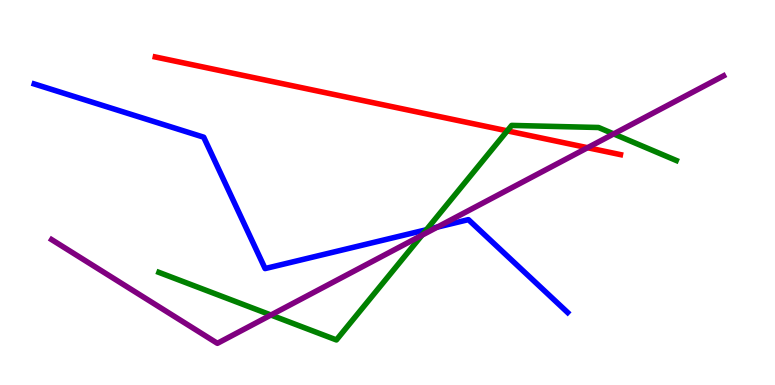[{'lines': ['blue', 'red'], 'intersections': []}, {'lines': ['green', 'red'], 'intersections': [{'x': 6.54, 'y': 6.6}]}, {'lines': ['purple', 'red'], 'intersections': [{'x': 7.58, 'y': 6.16}]}, {'lines': ['blue', 'green'], 'intersections': [{'x': 5.5, 'y': 4.03}]}, {'lines': ['blue', 'purple'], 'intersections': [{'x': 5.64, 'y': 4.1}]}, {'lines': ['green', 'purple'], 'intersections': [{'x': 3.5, 'y': 1.82}, {'x': 5.44, 'y': 3.89}, {'x': 7.92, 'y': 6.52}]}]